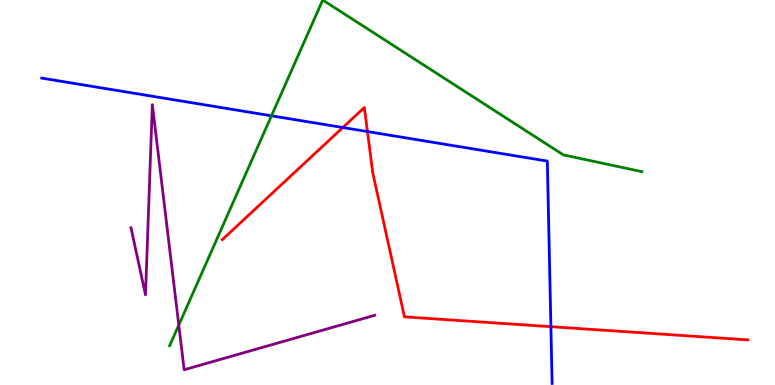[{'lines': ['blue', 'red'], 'intersections': [{'x': 4.42, 'y': 6.69}, {'x': 4.74, 'y': 6.58}, {'x': 7.11, 'y': 1.51}]}, {'lines': ['green', 'red'], 'intersections': []}, {'lines': ['purple', 'red'], 'intersections': []}, {'lines': ['blue', 'green'], 'intersections': [{'x': 3.5, 'y': 6.99}]}, {'lines': ['blue', 'purple'], 'intersections': []}, {'lines': ['green', 'purple'], 'intersections': [{'x': 2.31, 'y': 1.56}]}]